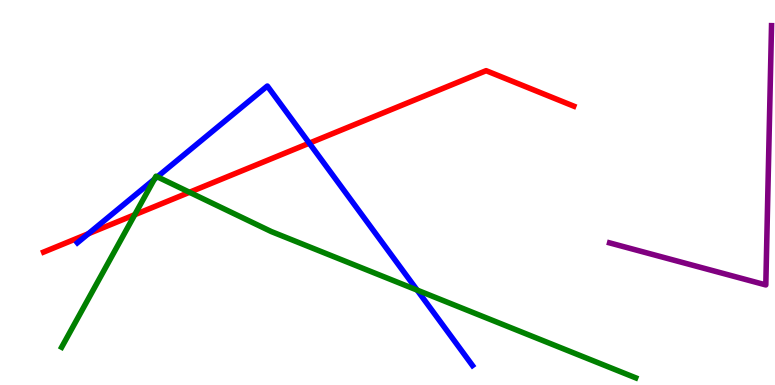[{'lines': ['blue', 'red'], 'intersections': [{'x': 1.14, 'y': 3.93}, {'x': 3.99, 'y': 6.28}]}, {'lines': ['green', 'red'], 'intersections': [{'x': 1.74, 'y': 4.42}, {'x': 2.45, 'y': 5.01}]}, {'lines': ['purple', 'red'], 'intersections': []}, {'lines': ['blue', 'green'], 'intersections': [{'x': 1.99, 'y': 5.34}, {'x': 2.03, 'y': 5.41}, {'x': 5.38, 'y': 2.46}]}, {'lines': ['blue', 'purple'], 'intersections': []}, {'lines': ['green', 'purple'], 'intersections': []}]